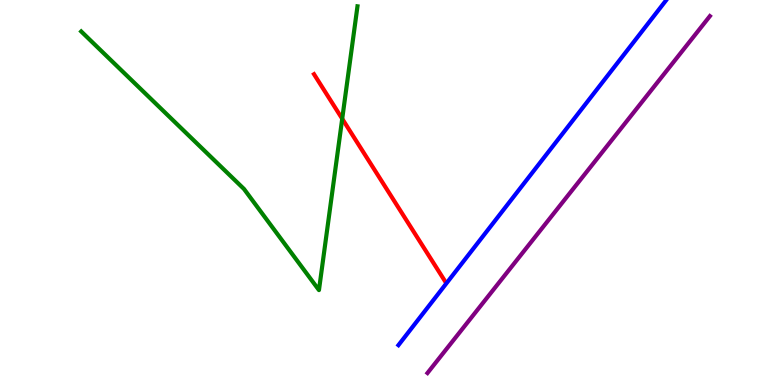[{'lines': ['blue', 'red'], 'intersections': []}, {'lines': ['green', 'red'], 'intersections': [{'x': 4.42, 'y': 6.92}]}, {'lines': ['purple', 'red'], 'intersections': []}, {'lines': ['blue', 'green'], 'intersections': []}, {'lines': ['blue', 'purple'], 'intersections': []}, {'lines': ['green', 'purple'], 'intersections': []}]